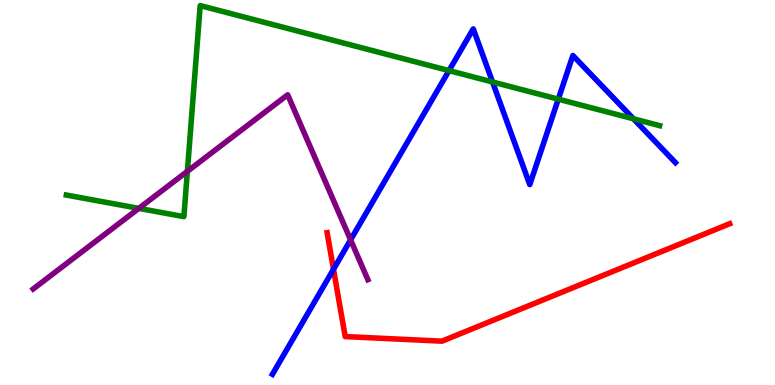[{'lines': ['blue', 'red'], 'intersections': [{'x': 4.3, 'y': 3.01}]}, {'lines': ['green', 'red'], 'intersections': []}, {'lines': ['purple', 'red'], 'intersections': []}, {'lines': ['blue', 'green'], 'intersections': [{'x': 5.79, 'y': 8.17}, {'x': 6.36, 'y': 7.87}, {'x': 7.2, 'y': 7.42}, {'x': 8.17, 'y': 6.91}]}, {'lines': ['blue', 'purple'], 'intersections': [{'x': 4.52, 'y': 3.77}]}, {'lines': ['green', 'purple'], 'intersections': [{'x': 1.79, 'y': 4.59}, {'x': 2.42, 'y': 5.55}]}]